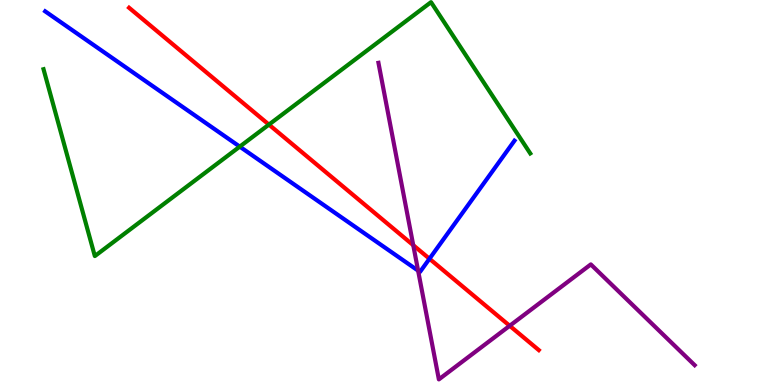[{'lines': ['blue', 'red'], 'intersections': [{'x': 5.54, 'y': 3.28}]}, {'lines': ['green', 'red'], 'intersections': [{'x': 3.47, 'y': 6.76}]}, {'lines': ['purple', 'red'], 'intersections': [{'x': 5.33, 'y': 3.63}, {'x': 6.58, 'y': 1.54}]}, {'lines': ['blue', 'green'], 'intersections': [{'x': 3.09, 'y': 6.19}]}, {'lines': ['blue', 'purple'], 'intersections': [{'x': 5.39, 'y': 2.97}]}, {'lines': ['green', 'purple'], 'intersections': []}]